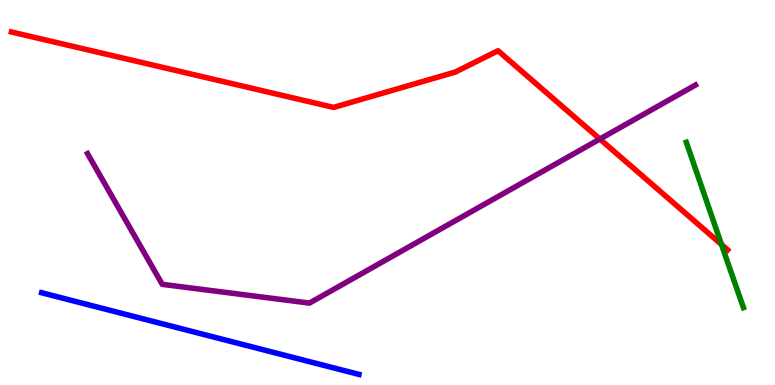[{'lines': ['blue', 'red'], 'intersections': []}, {'lines': ['green', 'red'], 'intersections': [{'x': 9.31, 'y': 3.65}]}, {'lines': ['purple', 'red'], 'intersections': [{'x': 7.74, 'y': 6.39}]}, {'lines': ['blue', 'green'], 'intersections': []}, {'lines': ['blue', 'purple'], 'intersections': []}, {'lines': ['green', 'purple'], 'intersections': []}]